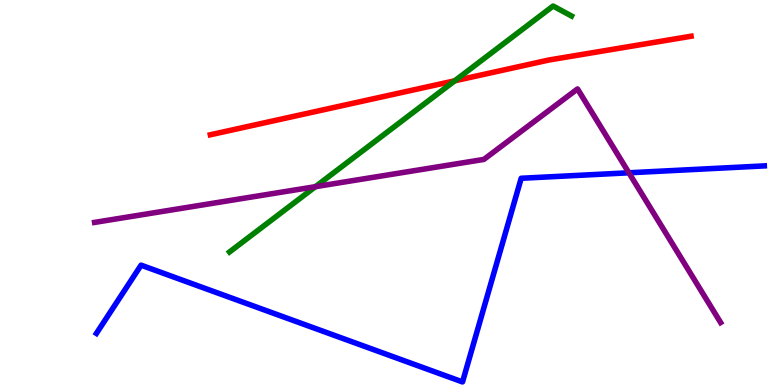[{'lines': ['blue', 'red'], 'intersections': []}, {'lines': ['green', 'red'], 'intersections': [{'x': 5.87, 'y': 7.9}]}, {'lines': ['purple', 'red'], 'intersections': []}, {'lines': ['blue', 'green'], 'intersections': []}, {'lines': ['blue', 'purple'], 'intersections': [{'x': 8.11, 'y': 5.51}]}, {'lines': ['green', 'purple'], 'intersections': [{'x': 4.07, 'y': 5.15}]}]